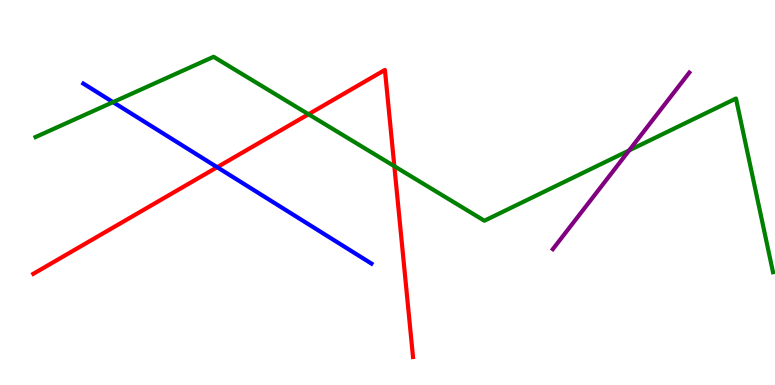[{'lines': ['blue', 'red'], 'intersections': [{'x': 2.8, 'y': 5.66}]}, {'lines': ['green', 'red'], 'intersections': [{'x': 3.98, 'y': 7.03}, {'x': 5.09, 'y': 5.68}]}, {'lines': ['purple', 'red'], 'intersections': []}, {'lines': ['blue', 'green'], 'intersections': [{'x': 1.46, 'y': 7.35}]}, {'lines': ['blue', 'purple'], 'intersections': []}, {'lines': ['green', 'purple'], 'intersections': [{'x': 8.12, 'y': 6.09}]}]